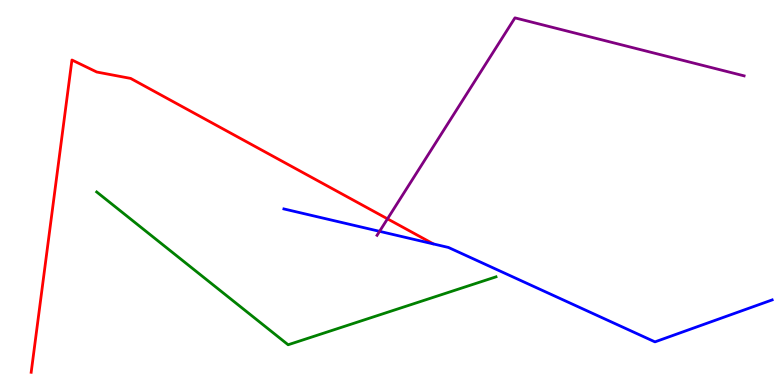[{'lines': ['blue', 'red'], 'intersections': []}, {'lines': ['green', 'red'], 'intersections': []}, {'lines': ['purple', 'red'], 'intersections': [{'x': 5.0, 'y': 4.32}]}, {'lines': ['blue', 'green'], 'intersections': []}, {'lines': ['blue', 'purple'], 'intersections': [{'x': 4.9, 'y': 3.99}]}, {'lines': ['green', 'purple'], 'intersections': []}]